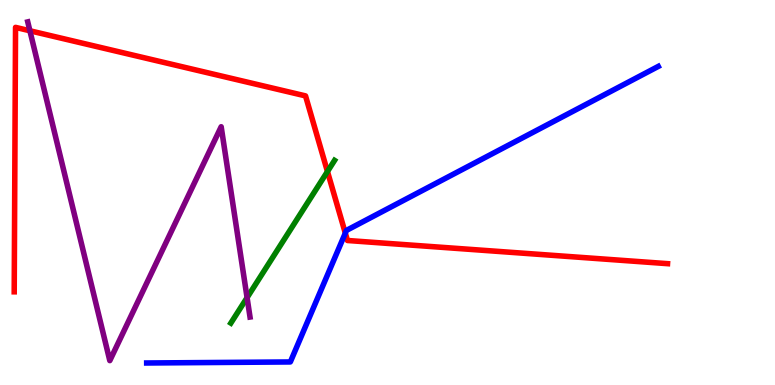[{'lines': ['blue', 'red'], 'intersections': [{'x': 4.46, 'y': 3.94}]}, {'lines': ['green', 'red'], 'intersections': [{'x': 4.23, 'y': 5.54}]}, {'lines': ['purple', 'red'], 'intersections': [{'x': 0.386, 'y': 9.2}]}, {'lines': ['blue', 'green'], 'intersections': []}, {'lines': ['blue', 'purple'], 'intersections': []}, {'lines': ['green', 'purple'], 'intersections': [{'x': 3.19, 'y': 2.27}]}]